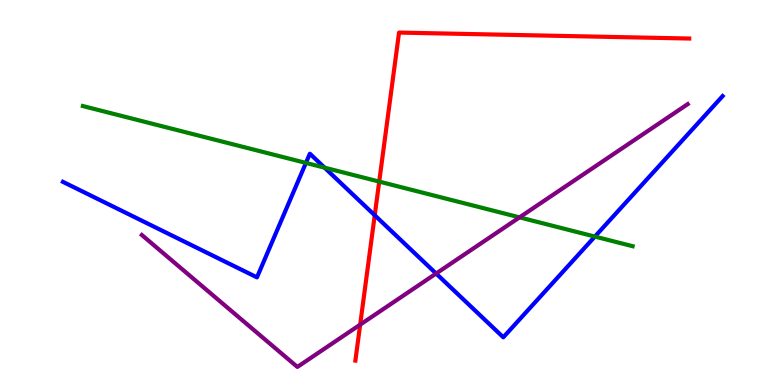[{'lines': ['blue', 'red'], 'intersections': [{'x': 4.84, 'y': 4.41}]}, {'lines': ['green', 'red'], 'intersections': [{'x': 4.89, 'y': 5.28}]}, {'lines': ['purple', 'red'], 'intersections': [{'x': 4.65, 'y': 1.57}]}, {'lines': ['blue', 'green'], 'intersections': [{'x': 3.95, 'y': 5.77}, {'x': 4.19, 'y': 5.64}, {'x': 7.68, 'y': 3.86}]}, {'lines': ['blue', 'purple'], 'intersections': [{'x': 5.63, 'y': 2.9}]}, {'lines': ['green', 'purple'], 'intersections': [{'x': 6.7, 'y': 4.35}]}]